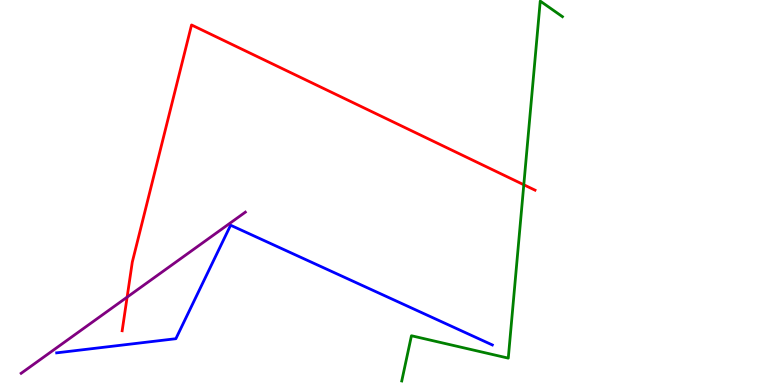[{'lines': ['blue', 'red'], 'intersections': []}, {'lines': ['green', 'red'], 'intersections': [{'x': 6.76, 'y': 5.2}]}, {'lines': ['purple', 'red'], 'intersections': [{'x': 1.64, 'y': 2.28}]}, {'lines': ['blue', 'green'], 'intersections': []}, {'lines': ['blue', 'purple'], 'intersections': []}, {'lines': ['green', 'purple'], 'intersections': []}]